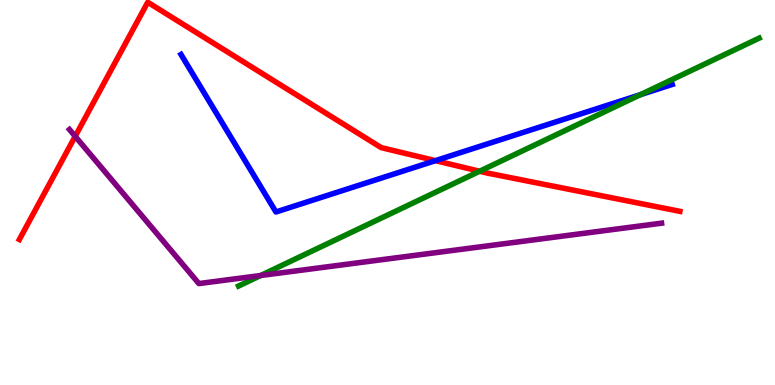[{'lines': ['blue', 'red'], 'intersections': [{'x': 5.62, 'y': 5.83}]}, {'lines': ['green', 'red'], 'intersections': [{'x': 6.19, 'y': 5.55}]}, {'lines': ['purple', 'red'], 'intersections': [{'x': 0.97, 'y': 6.46}]}, {'lines': ['blue', 'green'], 'intersections': [{'x': 8.26, 'y': 7.54}]}, {'lines': ['blue', 'purple'], 'intersections': []}, {'lines': ['green', 'purple'], 'intersections': [{'x': 3.36, 'y': 2.84}]}]